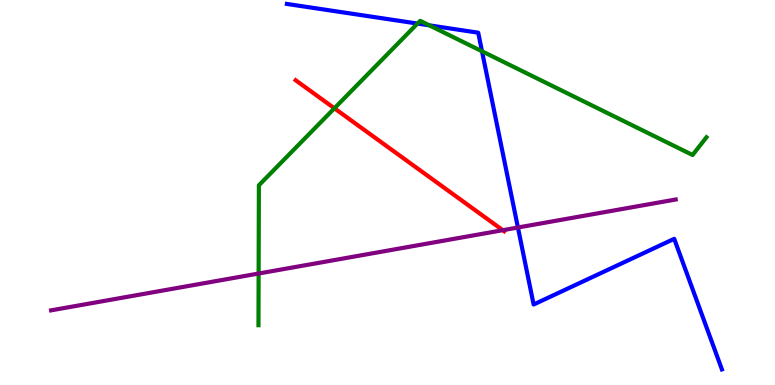[{'lines': ['blue', 'red'], 'intersections': []}, {'lines': ['green', 'red'], 'intersections': [{'x': 4.31, 'y': 7.19}]}, {'lines': ['purple', 'red'], 'intersections': [{'x': 6.49, 'y': 4.02}]}, {'lines': ['blue', 'green'], 'intersections': [{'x': 5.39, 'y': 9.39}, {'x': 5.54, 'y': 9.34}, {'x': 6.22, 'y': 8.67}]}, {'lines': ['blue', 'purple'], 'intersections': [{'x': 6.68, 'y': 4.09}]}, {'lines': ['green', 'purple'], 'intersections': [{'x': 3.34, 'y': 2.9}]}]